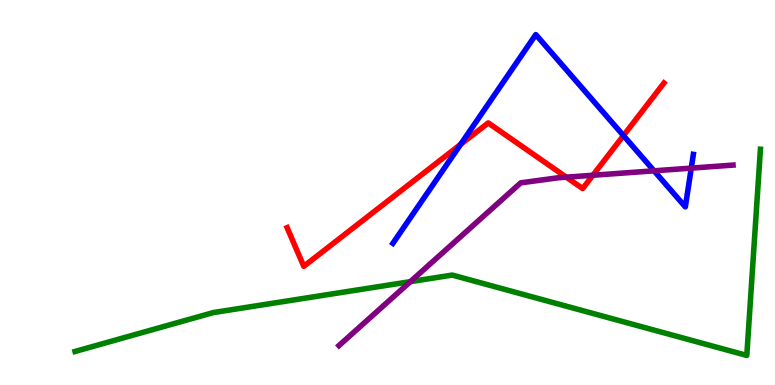[{'lines': ['blue', 'red'], 'intersections': [{'x': 5.94, 'y': 6.25}, {'x': 8.04, 'y': 6.48}]}, {'lines': ['green', 'red'], 'intersections': []}, {'lines': ['purple', 'red'], 'intersections': [{'x': 7.31, 'y': 5.4}, {'x': 7.65, 'y': 5.45}]}, {'lines': ['blue', 'green'], 'intersections': []}, {'lines': ['blue', 'purple'], 'intersections': [{'x': 8.44, 'y': 5.56}, {'x': 8.92, 'y': 5.63}]}, {'lines': ['green', 'purple'], 'intersections': [{'x': 5.3, 'y': 2.68}]}]